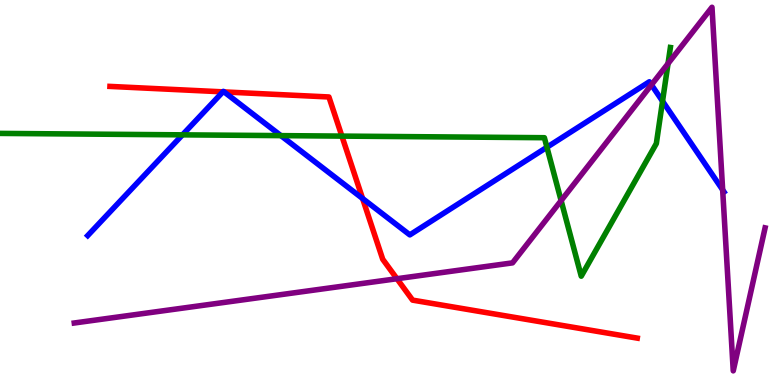[{'lines': ['blue', 'red'], 'intersections': [{'x': 2.88, 'y': 7.61}, {'x': 2.89, 'y': 7.61}, {'x': 4.68, 'y': 4.84}]}, {'lines': ['green', 'red'], 'intersections': [{'x': 4.41, 'y': 6.46}]}, {'lines': ['purple', 'red'], 'intersections': [{'x': 5.12, 'y': 2.76}]}, {'lines': ['blue', 'green'], 'intersections': [{'x': 2.35, 'y': 6.5}, {'x': 3.62, 'y': 6.48}, {'x': 7.06, 'y': 6.18}, {'x': 8.55, 'y': 7.37}]}, {'lines': ['blue', 'purple'], 'intersections': [{'x': 8.41, 'y': 7.8}, {'x': 9.32, 'y': 5.07}]}, {'lines': ['green', 'purple'], 'intersections': [{'x': 7.24, 'y': 4.79}, {'x': 8.62, 'y': 8.35}]}]